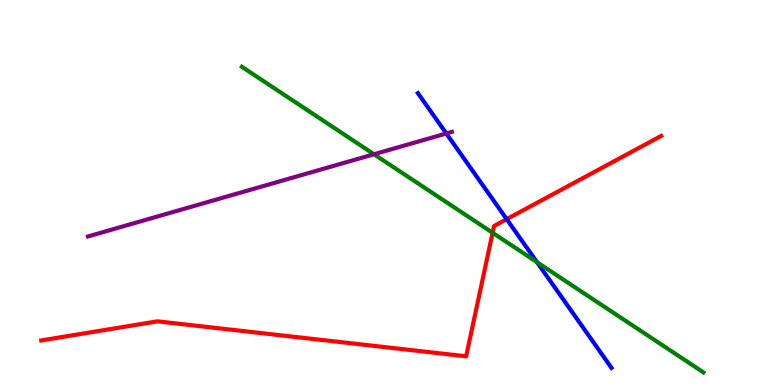[{'lines': ['blue', 'red'], 'intersections': [{'x': 6.54, 'y': 4.31}]}, {'lines': ['green', 'red'], 'intersections': [{'x': 6.36, 'y': 3.95}]}, {'lines': ['purple', 'red'], 'intersections': []}, {'lines': ['blue', 'green'], 'intersections': [{'x': 6.93, 'y': 3.19}]}, {'lines': ['blue', 'purple'], 'intersections': [{'x': 5.76, 'y': 6.53}]}, {'lines': ['green', 'purple'], 'intersections': [{'x': 4.83, 'y': 5.99}]}]